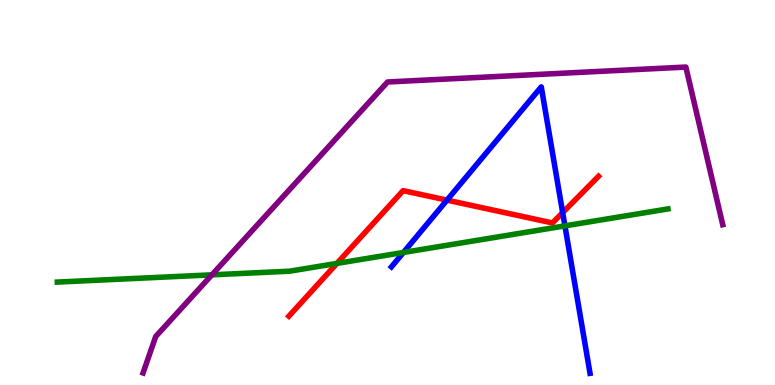[{'lines': ['blue', 'red'], 'intersections': [{'x': 5.77, 'y': 4.8}, {'x': 7.26, 'y': 4.48}]}, {'lines': ['green', 'red'], 'intersections': [{'x': 4.35, 'y': 3.16}]}, {'lines': ['purple', 'red'], 'intersections': []}, {'lines': ['blue', 'green'], 'intersections': [{'x': 5.21, 'y': 3.44}, {'x': 7.29, 'y': 4.13}]}, {'lines': ['blue', 'purple'], 'intersections': []}, {'lines': ['green', 'purple'], 'intersections': [{'x': 2.73, 'y': 2.86}]}]